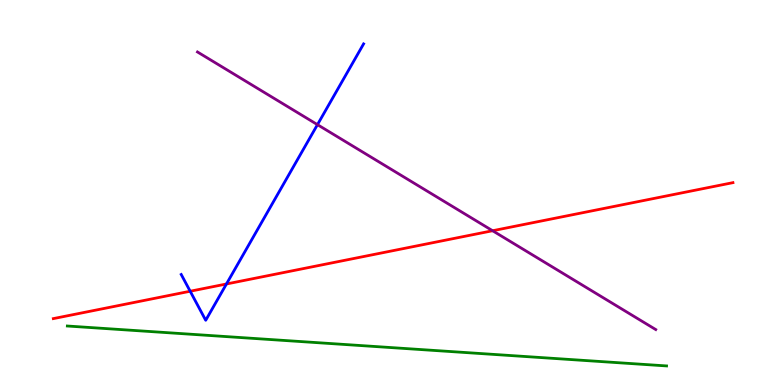[{'lines': ['blue', 'red'], 'intersections': [{'x': 2.45, 'y': 2.44}, {'x': 2.92, 'y': 2.62}]}, {'lines': ['green', 'red'], 'intersections': []}, {'lines': ['purple', 'red'], 'intersections': [{'x': 6.36, 'y': 4.01}]}, {'lines': ['blue', 'green'], 'intersections': []}, {'lines': ['blue', 'purple'], 'intersections': [{'x': 4.1, 'y': 6.76}]}, {'lines': ['green', 'purple'], 'intersections': []}]